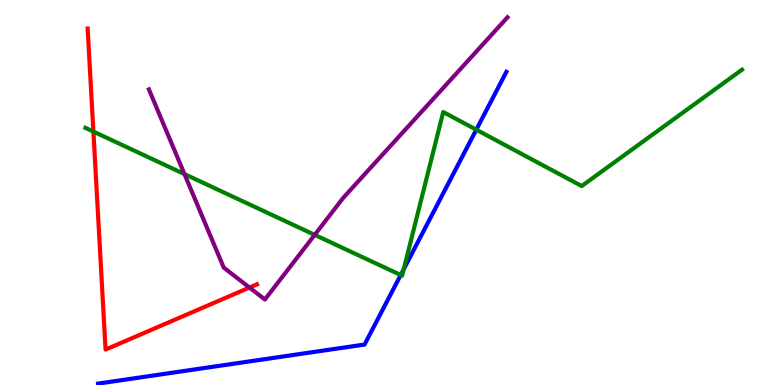[{'lines': ['blue', 'red'], 'intersections': []}, {'lines': ['green', 'red'], 'intersections': [{'x': 1.21, 'y': 6.58}]}, {'lines': ['purple', 'red'], 'intersections': [{'x': 3.22, 'y': 2.53}]}, {'lines': ['blue', 'green'], 'intersections': [{'x': 5.17, 'y': 2.86}, {'x': 5.21, 'y': 3.01}, {'x': 6.15, 'y': 6.63}]}, {'lines': ['blue', 'purple'], 'intersections': []}, {'lines': ['green', 'purple'], 'intersections': [{'x': 2.38, 'y': 5.48}, {'x': 4.06, 'y': 3.9}]}]